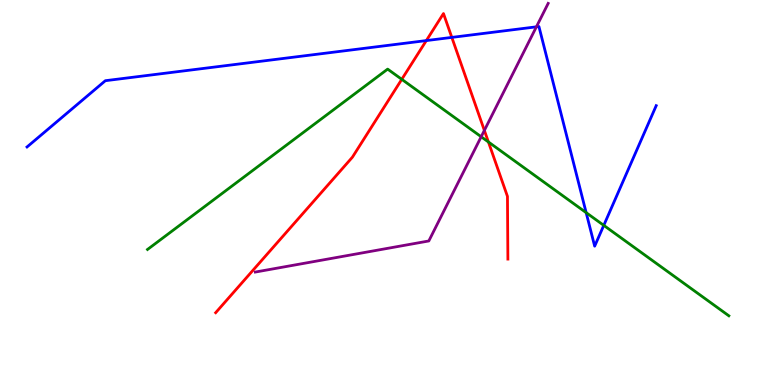[{'lines': ['blue', 'red'], 'intersections': [{'x': 5.5, 'y': 8.95}, {'x': 5.83, 'y': 9.03}]}, {'lines': ['green', 'red'], 'intersections': [{'x': 5.18, 'y': 7.94}, {'x': 6.3, 'y': 6.31}]}, {'lines': ['purple', 'red'], 'intersections': [{'x': 6.25, 'y': 6.61}]}, {'lines': ['blue', 'green'], 'intersections': [{'x': 7.56, 'y': 4.48}, {'x': 7.79, 'y': 4.15}]}, {'lines': ['blue', 'purple'], 'intersections': [{'x': 6.92, 'y': 9.3}]}, {'lines': ['green', 'purple'], 'intersections': [{'x': 6.21, 'y': 6.45}]}]